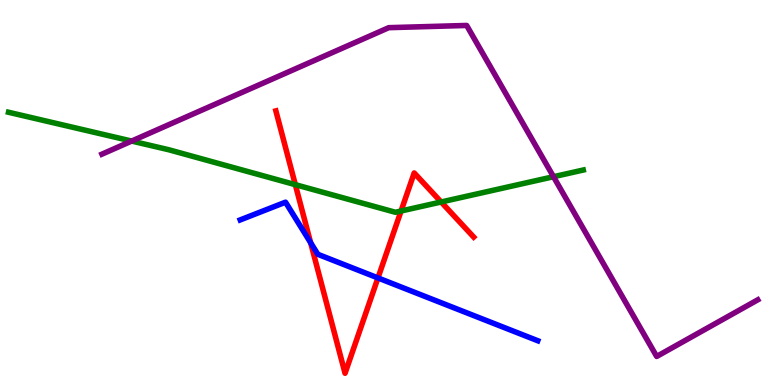[{'lines': ['blue', 'red'], 'intersections': [{'x': 4.01, 'y': 3.7}, {'x': 4.88, 'y': 2.78}]}, {'lines': ['green', 'red'], 'intersections': [{'x': 3.81, 'y': 5.2}, {'x': 5.17, 'y': 4.52}, {'x': 5.69, 'y': 4.75}]}, {'lines': ['purple', 'red'], 'intersections': []}, {'lines': ['blue', 'green'], 'intersections': []}, {'lines': ['blue', 'purple'], 'intersections': []}, {'lines': ['green', 'purple'], 'intersections': [{'x': 1.7, 'y': 6.34}, {'x': 7.14, 'y': 5.41}]}]